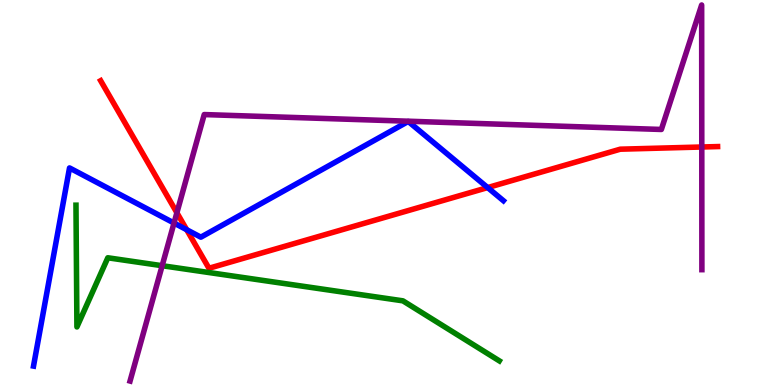[{'lines': ['blue', 'red'], 'intersections': [{'x': 2.41, 'y': 4.03}, {'x': 6.29, 'y': 5.13}]}, {'lines': ['green', 'red'], 'intersections': []}, {'lines': ['purple', 'red'], 'intersections': [{'x': 2.28, 'y': 4.47}, {'x': 9.06, 'y': 6.18}]}, {'lines': ['blue', 'green'], 'intersections': []}, {'lines': ['blue', 'purple'], 'intersections': [{'x': 2.25, 'y': 4.21}]}, {'lines': ['green', 'purple'], 'intersections': [{'x': 2.09, 'y': 3.1}]}]